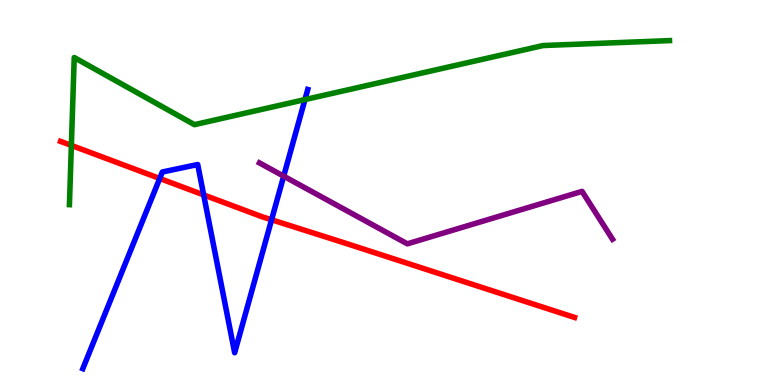[{'lines': ['blue', 'red'], 'intersections': [{'x': 2.06, 'y': 5.36}, {'x': 2.63, 'y': 4.94}, {'x': 3.5, 'y': 4.29}]}, {'lines': ['green', 'red'], 'intersections': [{'x': 0.921, 'y': 6.22}]}, {'lines': ['purple', 'red'], 'intersections': []}, {'lines': ['blue', 'green'], 'intersections': [{'x': 3.93, 'y': 7.41}]}, {'lines': ['blue', 'purple'], 'intersections': [{'x': 3.66, 'y': 5.42}]}, {'lines': ['green', 'purple'], 'intersections': []}]